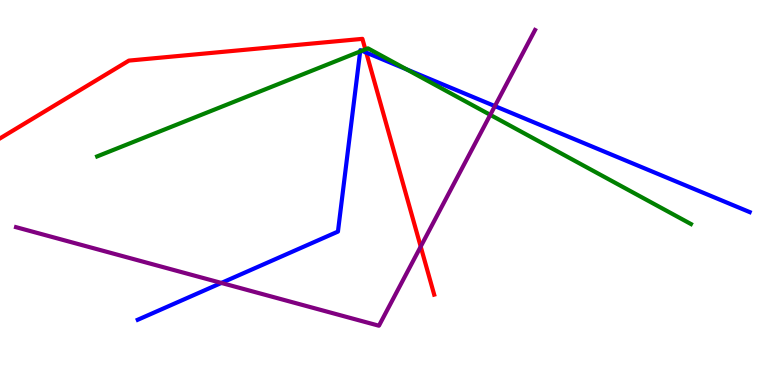[{'lines': ['blue', 'red'], 'intersections': [{'x': 4.73, 'y': 8.63}]}, {'lines': ['green', 'red'], 'intersections': [{'x': 4.71, 'y': 8.72}]}, {'lines': ['purple', 'red'], 'intersections': [{'x': 5.43, 'y': 3.59}]}, {'lines': ['blue', 'green'], 'intersections': [{'x': 4.65, 'y': 8.66}, {'x': 4.67, 'y': 8.68}, {'x': 5.25, 'y': 8.2}]}, {'lines': ['blue', 'purple'], 'intersections': [{'x': 2.86, 'y': 2.65}, {'x': 6.39, 'y': 7.24}]}, {'lines': ['green', 'purple'], 'intersections': [{'x': 6.33, 'y': 7.02}]}]